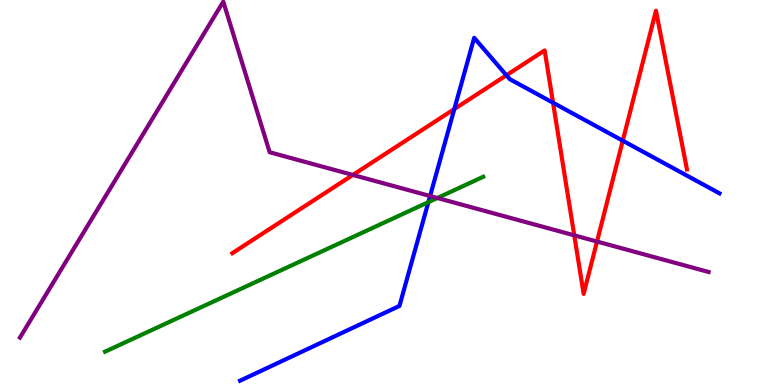[{'lines': ['blue', 'red'], 'intersections': [{'x': 5.86, 'y': 7.17}, {'x': 6.53, 'y': 8.05}, {'x': 7.14, 'y': 7.33}, {'x': 8.04, 'y': 6.35}]}, {'lines': ['green', 'red'], 'intersections': []}, {'lines': ['purple', 'red'], 'intersections': [{'x': 4.55, 'y': 5.46}, {'x': 7.41, 'y': 3.89}, {'x': 7.7, 'y': 3.73}]}, {'lines': ['blue', 'green'], 'intersections': [{'x': 5.53, 'y': 4.75}]}, {'lines': ['blue', 'purple'], 'intersections': [{'x': 5.55, 'y': 4.91}]}, {'lines': ['green', 'purple'], 'intersections': [{'x': 5.64, 'y': 4.86}]}]